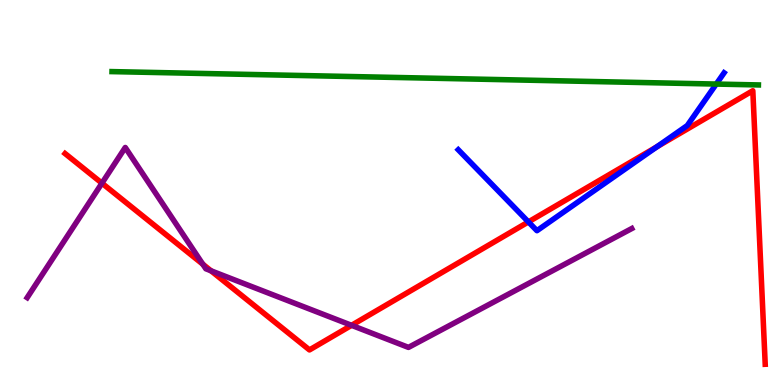[{'lines': ['blue', 'red'], 'intersections': [{'x': 6.82, 'y': 4.24}, {'x': 8.48, 'y': 6.19}]}, {'lines': ['green', 'red'], 'intersections': []}, {'lines': ['purple', 'red'], 'intersections': [{'x': 1.32, 'y': 5.24}, {'x': 2.62, 'y': 3.14}, {'x': 2.72, 'y': 2.97}, {'x': 4.54, 'y': 1.55}]}, {'lines': ['blue', 'green'], 'intersections': [{'x': 9.24, 'y': 7.82}]}, {'lines': ['blue', 'purple'], 'intersections': []}, {'lines': ['green', 'purple'], 'intersections': []}]